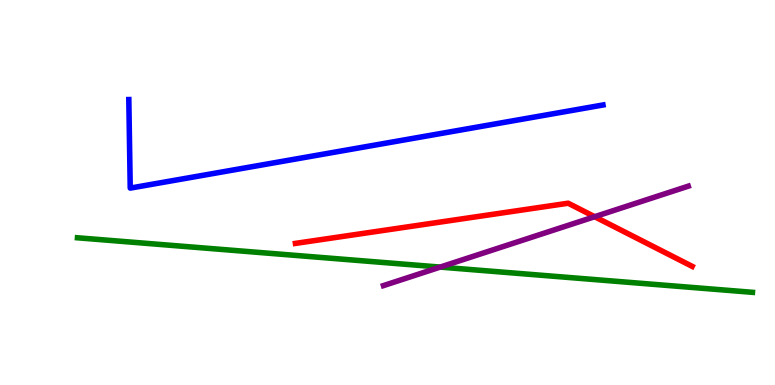[{'lines': ['blue', 'red'], 'intersections': []}, {'lines': ['green', 'red'], 'intersections': []}, {'lines': ['purple', 'red'], 'intersections': [{'x': 7.67, 'y': 4.37}]}, {'lines': ['blue', 'green'], 'intersections': []}, {'lines': ['blue', 'purple'], 'intersections': []}, {'lines': ['green', 'purple'], 'intersections': [{'x': 5.68, 'y': 3.06}]}]